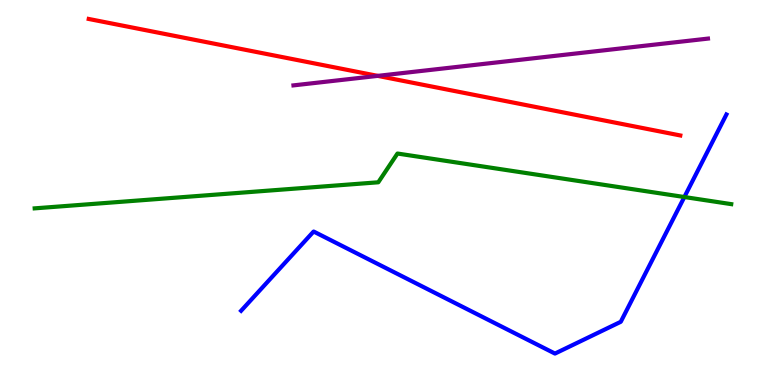[{'lines': ['blue', 'red'], 'intersections': []}, {'lines': ['green', 'red'], 'intersections': []}, {'lines': ['purple', 'red'], 'intersections': [{'x': 4.87, 'y': 8.03}]}, {'lines': ['blue', 'green'], 'intersections': [{'x': 8.83, 'y': 4.88}]}, {'lines': ['blue', 'purple'], 'intersections': []}, {'lines': ['green', 'purple'], 'intersections': []}]